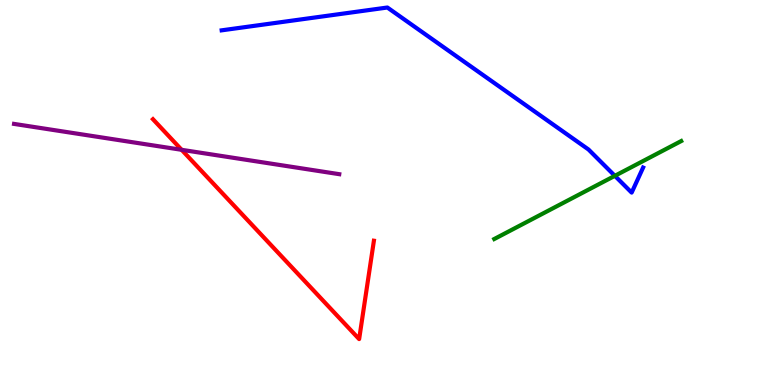[{'lines': ['blue', 'red'], 'intersections': []}, {'lines': ['green', 'red'], 'intersections': []}, {'lines': ['purple', 'red'], 'intersections': [{'x': 2.34, 'y': 6.11}]}, {'lines': ['blue', 'green'], 'intersections': [{'x': 7.93, 'y': 5.43}]}, {'lines': ['blue', 'purple'], 'intersections': []}, {'lines': ['green', 'purple'], 'intersections': []}]